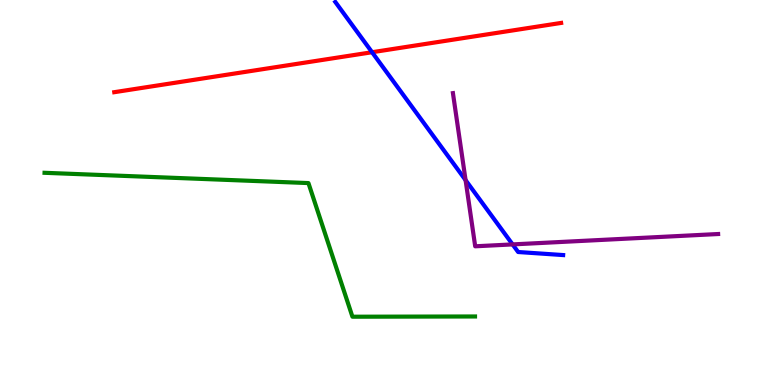[{'lines': ['blue', 'red'], 'intersections': [{'x': 4.8, 'y': 8.64}]}, {'lines': ['green', 'red'], 'intersections': []}, {'lines': ['purple', 'red'], 'intersections': []}, {'lines': ['blue', 'green'], 'intersections': []}, {'lines': ['blue', 'purple'], 'intersections': [{'x': 6.01, 'y': 5.32}, {'x': 6.61, 'y': 3.65}]}, {'lines': ['green', 'purple'], 'intersections': []}]